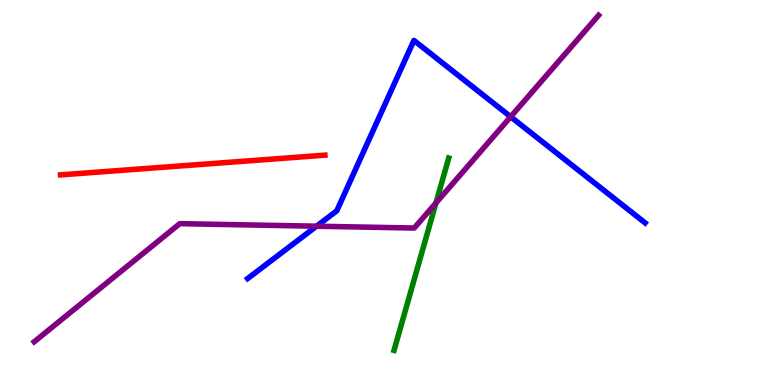[{'lines': ['blue', 'red'], 'intersections': []}, {'lines': ['green', 'red'], 'intersections': []}, {'lines': ['purple', 'red'], 'intersections': []}, {'lines': ['blue', 'green'], 'intersections': []}, {'lines': ['blue', 'purple'], 'intersections': [{'x': 4.08, 'y': 4.12}, {'x': 6.59, 'y': 6.97}]}, {'lines': ['green', 'purple'], 'intersections': [{'x': 5.63, 'y': 4.73}]}]